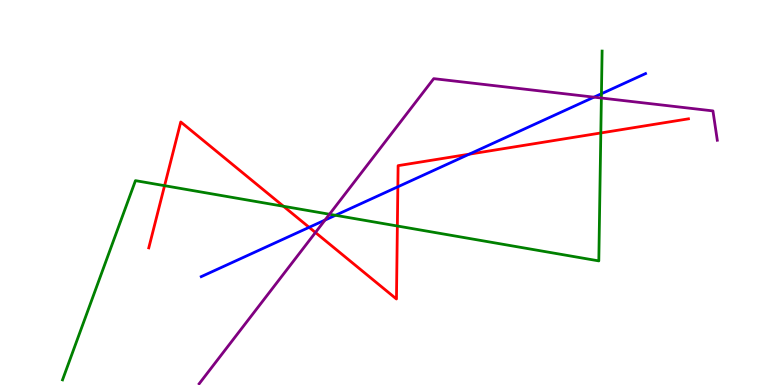[{'lines': ['blue', 'red'], 'intersections': [{'x': 3.99, 'y': 4.1}, {'x': 5.13, 'y': 5.15}, {'x': 6.05, 'y': 6.0}]}, {'lines': ['green', 'red'], 'intersections': [{'x': 2.12, 'y': 5.18}, {'x': 3.66, 'y': 4.64}, {'x': 5.13, 'y': 4.13}, {'x': 7.75, 'y': 6.55}]}, {'lines': ['purple', 'red'], 'intersections': [{'x': 4.07, 'y': 3.96}]}, {'lines': ['blue', 'green'], 'intersections': [{'x': 4.33, 'y': 4.41}, {'x': 7.76, 'y': 7.57}]}, {'lines': ['blue', 'purple'], 'intersections': [{'x': 4.19, 'y': 4.28}, {'x': 7.66, 'y': 7.48}]}, {'lines': ['green', 'purple'], 'intersections': [{'x': 4.25, 'y': 4.44}, {'x': 7.76, 'y': 7.45}]}]